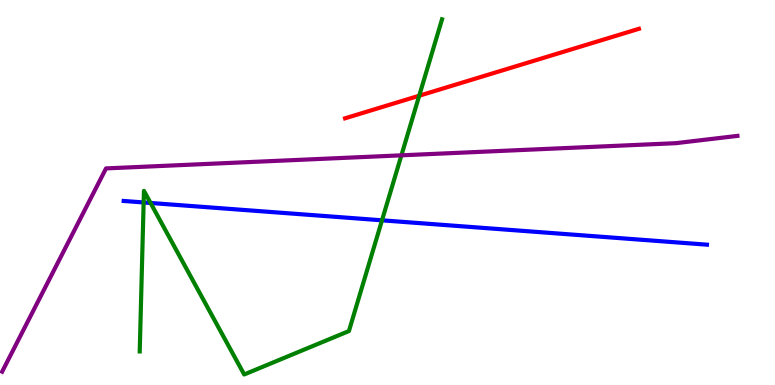[{'lines': ['blue', 'red'], 'intersections': []}, {'lines': ['green', 'red'], 'intersections': [{'x': 5.41, 'y': 7.51}]}, {'lines': ['purple', 'red'], 'intersections': []}, {'lines': ['blue', 'green'], 'intersections': [{'x': 1.85, 'y': 4.74}, {'x': 1.94, 'y': 4.73}, {'x': 4.93, 'y': 4.28}]}, {'lines': ['blue', 'purple'], 'intersections': []}, {'lines': ['green', 'purple'], 'intersections': [{'x': 5.18, 'y': 5.97}]}]